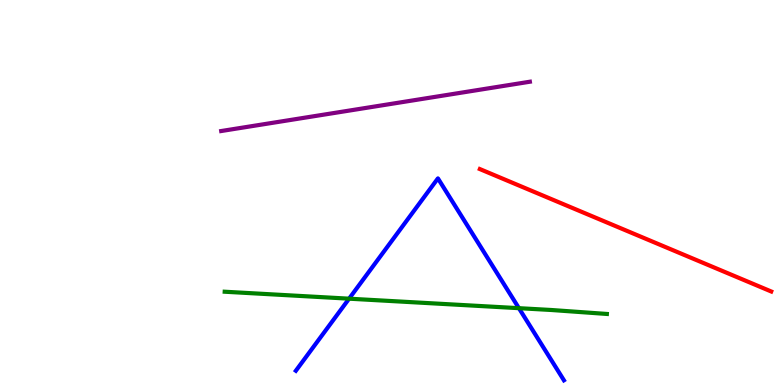[{'lines': ['blue', 'red'], 'intersections': []}, {'lines': ['green', 'red'], 'intersections': []}, {'lines': ['purple', 'red'], 'intersections': []}, {'lines': ['blue', 'green'], 'intersections': [{'x': 4.5, 'y': 2.24}, {'x': 6.7, 'y': 2.0}]}, {'lines': ['blue', 'purple'], 'intersections': []}, {'lines': ['green', 'purple'], 'intersections': []}]